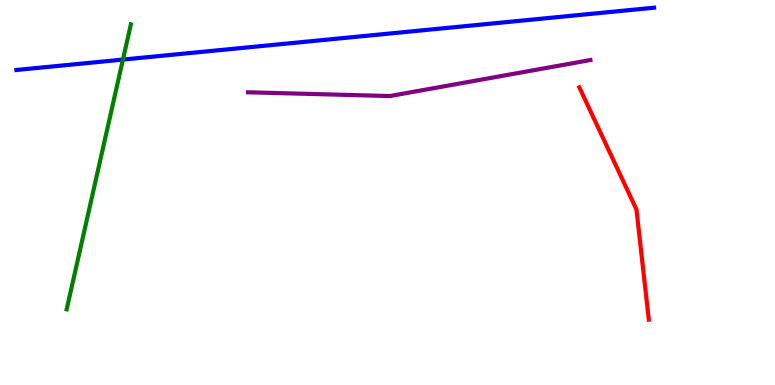[{'lines': ['blue', 'red'], 'intersections': []}, {'lines': ['green', 'red'], 'intersections': []}, {'lines': ['purple', 'red'], 'intersections': []}, {'lines': ['blue', 'green'], 'intersections': [{'x': 1.59, 'y': 8.45}]}, {'lines': ['blue', 'purple'], 'intersections': []}, {'lines': ['green', 'purple'], 'intersections': []}]